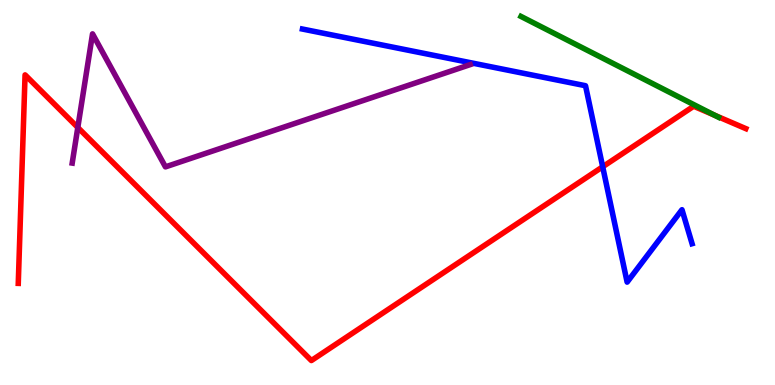[{'lines': ['blue', 'red'], 'intersections': [{'x': 7.78, 'y': 5.67}]}, {'lines': ['green', 'red'], 'intersections': [{'x': 9.22, 'y': 7.01}]}, {'lines': ['purple', 'red'], 'intersections': [{'x': 1.0, 'y': 6.69}]}, {'lines': ['blue', 'green'], 'intersections': []}, {'lines': ['blue', 'purple'], 'intersections': []}, {'lines': ['green', 'purple'], 'intersections': []}]